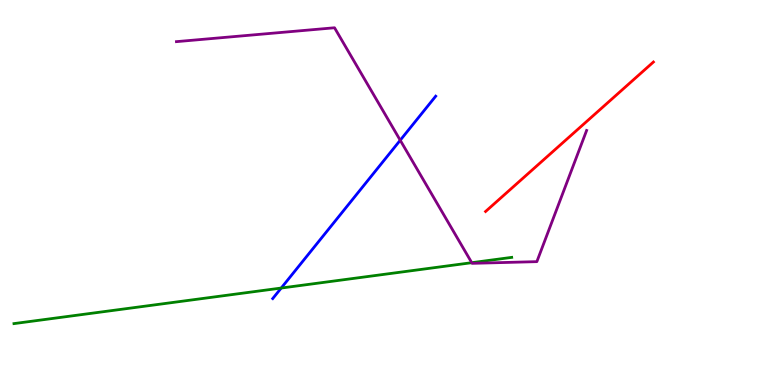[{'lines': ['blue', 'red'], 'intersections': []}, {'lines': ['green', 'red'], 'intersections': []}, {'lines': ['purple', 'red'], 'intersections': []}, {'lines': ['blue', 'green'], 'intersections': [{'x': 3.63, 'y': 2.52}]}, {'lines': ['blue', 'purple'], 'intersections': [{'x': 5.16, 'y': 6.36}]}, {'lines': ['green', 'purple'], 'intersections': [{'x': 6.09, 'y': 3.18}]}]